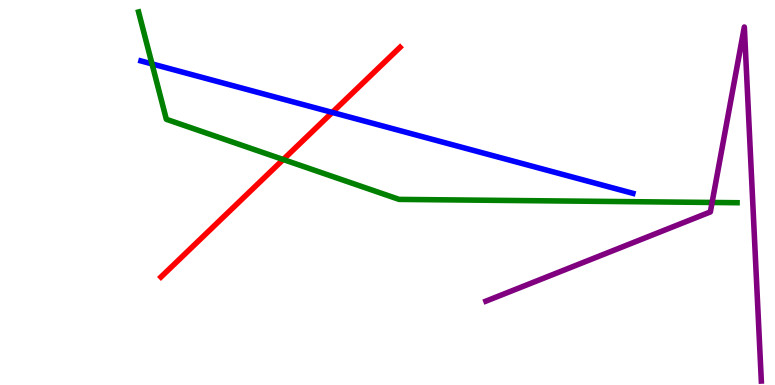[{'lines': ['blue', 'red'], 'intersections': [{'x': 4.29, 'y': 7.08}]}, {'lines': ['green', 'red'], 'intersections': [{'x': 3.65, 'y': 5.86}]}, {'lines': ['purple', 'red'], 'intersections': []}, {'lines': ['blue', 'green'], 'intersections': [{'x': 1.96, 'y': 8.34}]}, {'lines': ['blue', 'purple'], 'intersections': []}, {'lines': ['green', 'purple'], 'intersections': [{'x': 9.19, 'y': 4.74}]}]